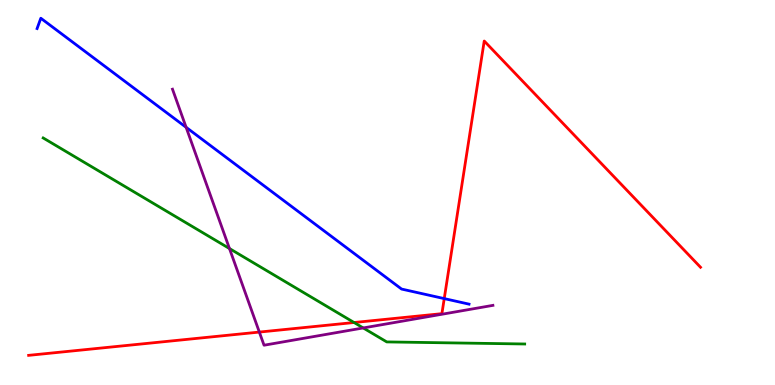[{'lines': ['blue', 'red'], 'intersections': [{'x': 5.73, 'y': 2.24}]}, {'lines': ['green', 'red'], 'intersections': [{'x': 4.57, 'y': 1.62}]}, {'lines': ['purple', 'red'], 'intersections': [{'x': 3.35, 'y': 1.37}]}, {'lines': ['blue', 'green'], 'intersections': []}, {'lines': ['blue', 'purple'], 'intersections': [{'x': 2.4, 'y': 6.69}]}, {'lines': ['green', 'purple'], 'intersections': [{'x': 2.96, 'y': 3.54}, {'x': 4.69, 'y': 1.48}]}]